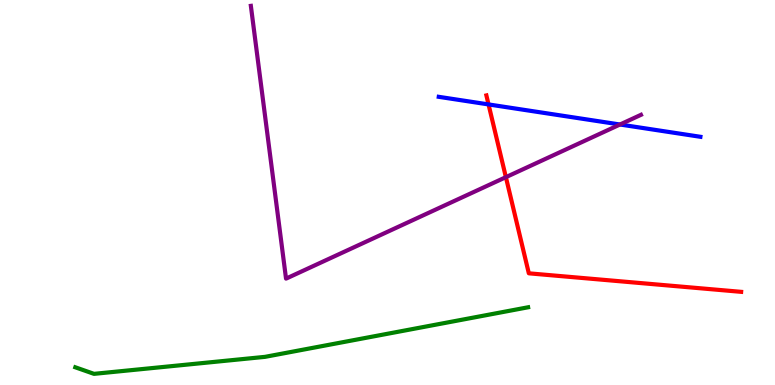[{'lines': ['blue', 'red'], 'intersections': [{'x': 6.3, 'y': 7.29}]}, {'lines': ['green', 'red'], 'intersections': []}, {'lines': ['purple', 'red'], 'intersections': [{'x': 6.53, 'y': 5.4}]}, {'lines': ['blue', 'green'], 'intersections': []}, {'lines': ['blue', 'purple'], 'intersections': [{'x': 8.0, 'y': 6.77}]}, {'lines': ['green', 'purple'], 'intersections': []}]